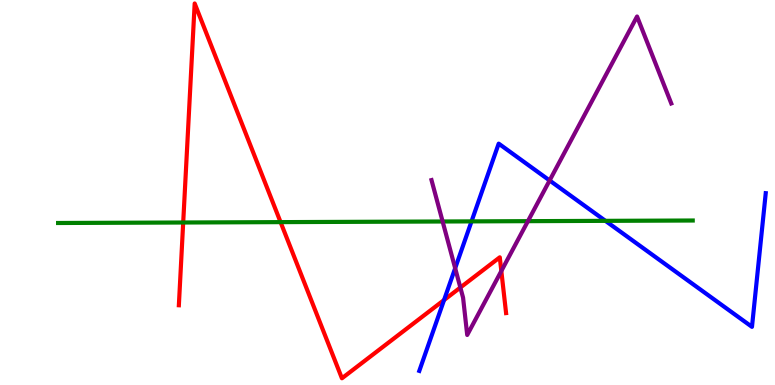[{'lines': ['blue', 'red'], 'intersections': [{'x': 5.73, 'y': 2.21}]}, {'lines': ['green', 'red'], 'intersections': [{'x': 2.36, 'y': 4.22}, {'x': 3.62, 'y': 4.23}]}, {'lines': ['purple', 'red'], 'intersections': [{'x': 5.94, 'y': 2.53}, {'x': 6.47, 'y': 2.96}]}, {'lines': ['blue', 'green'], 'intersections': [{'x': 6.08, 'y': 4.25}, {'x': 7.81, 'y': 4.26}]}, {'lines': ['blue', 'purple'], 'intersections': [{'x': 5.87, 'y': 3.03}, {'x': 7.09, 'y': 5.31}]}, {'lines': ['green', 'purple'], 'intersections': [{'x': 5.71, 'y': 4.25}, {'x': 6.81, 'y': 4.26}]}]